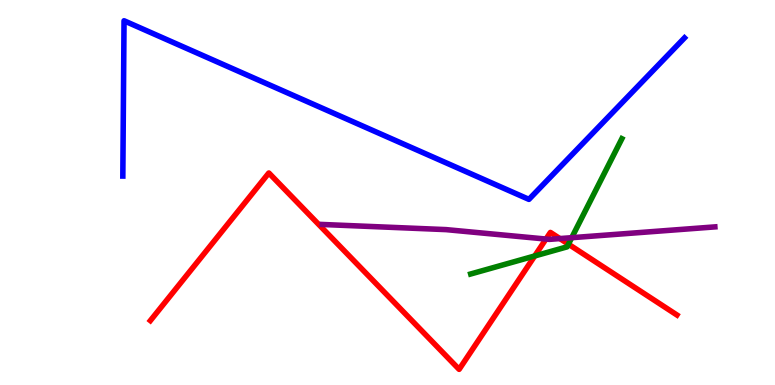[{'lines': ['blue', 'red'], 'intersections': []}, {'lines': ['green', 'red'], 'intersections': [{'x': 6.9, 'y': 3.35}, {'x': 7.33, 'y': 3.66}]}, {'lines': ['purple', 'red'], 'intersections': [{'x': 7.04, 'y': 3.79}, {'x': 7.22, 'y': 3.8}]}, {'lines': ['blue', 'green'], 'intersections': []}, {'lines': ['blue', 'purple'], 'intersections': []}, {'lines': ['green', 'purple'], 'intersections': [{'x': 7.38, 'y': 3.83}]}]